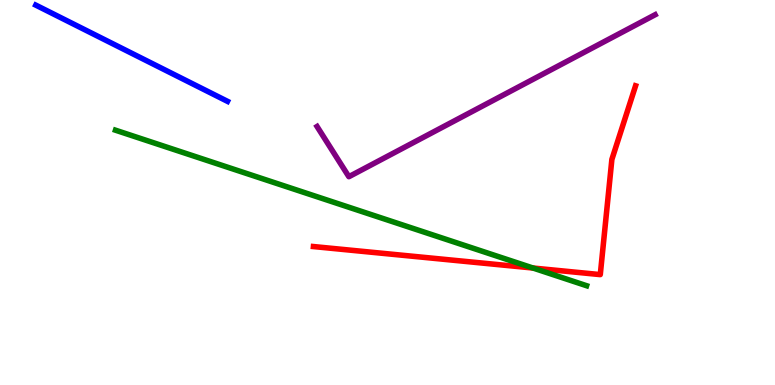[{'lines': ['blue', 'red'], 'intersections': []}, {'lines': ['green', 'red'], 'intersections': [{'x': 6.88, 'y': 3.04}]}, {'lines': ['purple', 'red'], 'intersections': []}, {'lines': ['blue', 'green'], 'intersections': []}, {'lines': ['blue', 'purple'], 'intersections': []}, {'lines': ['green', 'purple'], 'intersections': []}]